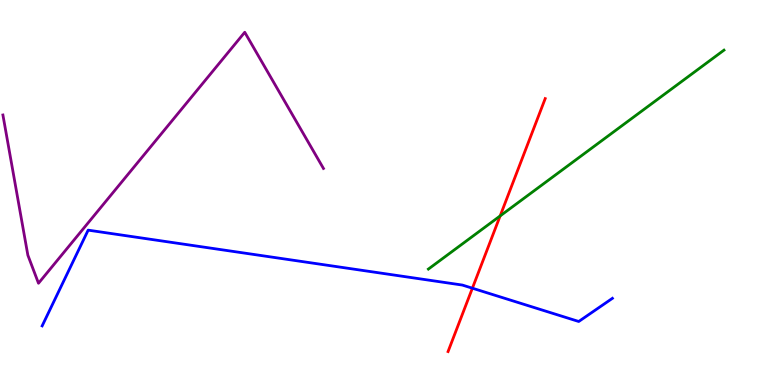[{'lines': ['blue', 'red'], 'intersections': [{'x': 6.1, 'y': 2.51}]}, {'lines': ['green', 'red'], 'intersections': [{'x': 6.45, 'y': 4.39}]}, {'lines': ['purple', 'red'], 'intersections': []}, {'lines': ['blue', 'green'], 'intersections': []}, {'lines': ['blue', 'purple'], 'intersections': []}, {'lines': ['green', 'purple'], 'intersections': []}]